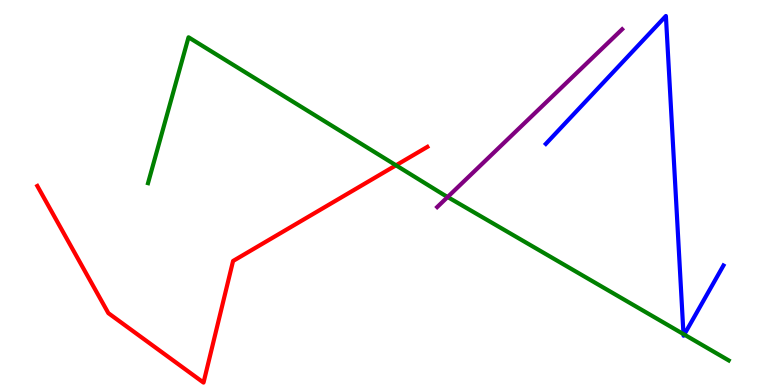[{'lines': ['blue', 'red'], 'intersections': []}, {'lines': ['green', 'red'], 'intersections': [{'x': 5.11, 'y': 5.71}]}, {'lines': ['purple', 'red'], 'intersections': []}, {'lines': ['blue', 'green'], 'intersections': [{'x': 8.82, 'y': 1.32}, {'x': 8.83, 'y': 1.31}]}, {'lines': ['blue', 'purple'], 'intersections': []}, {'lines': ['green', 'purple'], 'intersections': [{'x': 5.78, 'y': 4.88}]}]